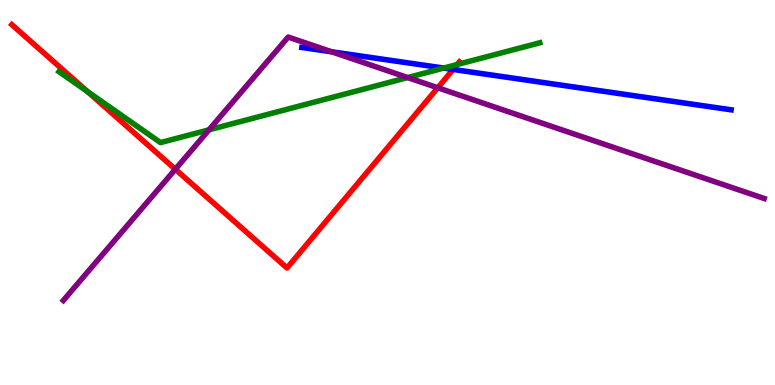[{'lines': ['blue', 'red'], 'intersections': [{'x': 5.85, 'y': 8.2}]}, {'lines': ['green', 'red'], 'intersections': [{'x': 1.13, 'y': 7.62}, {'x': 5.9, 'y': 8.32}]}, {'lines': ['purple', 'red'], 'intersections': [{'x': 2.26, 'y': 5.6}, {'x': 5.65, 'y': 7.72}]}, {'lines': ['blue', 'green'], 'intersections': [{'x': 5.73, 'y': 8.23}]}, {'lines': ['blue', 'purple'], 'intersections': [{'x': 4.28, 'y': 8.65}]}, {'lines': ['green', 'purple'], 'intersections': [{'x': 2.7, 'y': 6.63}, {'x': 5.26, 'y': 7.99}]}]